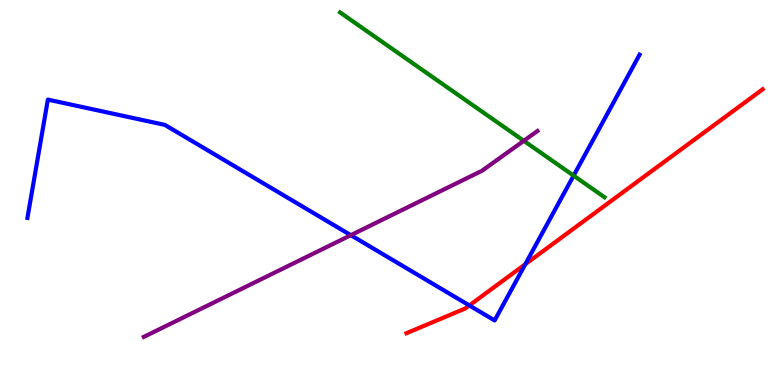[{'lines': ['blue', 'red'], 'intersections': [{'x': 6.06, 'y': 2.07}, {'x': 6.78, 'y': 3.14}]}, {'lines': ['green', 'red'], 'intersections': []}, {'lines': ['purple', 'red'], 'intersections': []}, {'lines': ['blue', 'green'], 'intersections': [{'x': 7.4, 'y': 5.44}]}, {'lines': ['blue', 'purple'], 'intersections': [{'x': 4.53, 'y': 3.89}]}, {'lines': ['green', 'purple'], 'intersections': [{'x': 6.76, 'y': 6.34}]}]